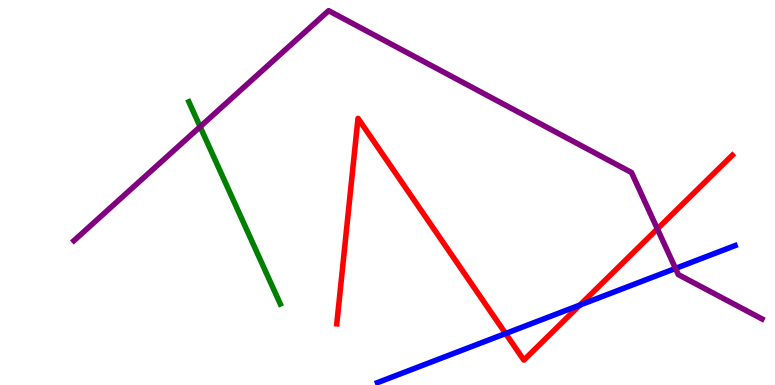[{'lines': ['blue', 'red'], 'intersections': [{'x': 6.52, 'y': 1.34}, {'x': 7.48, 'y': 2.08}]}, {'lines': ['green', 'red'], 'intersections': []}, {'lines': ['purple', 'red'], 'intersections': [{'x': 8.48, 'y': 4.05}]}, {'lines': ['blue', 'green'], 'intersections': []}, {'lines': ['blue', 'purple'], 'intersections': [{'x': 8.72, 'y': 3.03}]}, {'lines': ['green', 'purple'], 'intersections': [{'x': 2.58, 'y': 6.71}]}]